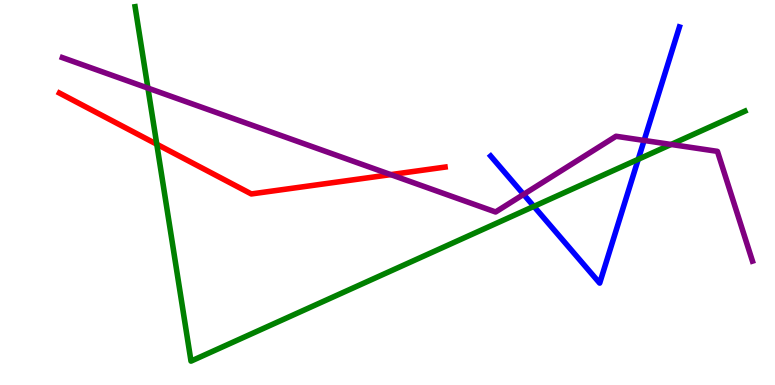[{'lines': ['blue', 'red'], 'intersections': []}, {'lines': ['green', 'red'], 'intersections': [{'x': 2.02, 'y': 6.25}]}, {'lines': ['purple', 'red'], 'intersections': [{'x': 5.04, 'y': 5.46}]}, {'lines': ['blue', 'green'], 'intersections': [{'x': 6.89, 'y': 4.64}, {'x': 8.24, 'y': 5.86}]}, {'lines': ['blue', 'purple'], 'intersections': [{'x': 6.76, 'y': 4.95}, {'x': 8.31, 'y': 6.35}]}, {'lines': ['green', 'purple'], 'intersections': [{'x': 1.91, 'y': 7.71}, {'x': 8.66, 'y': 6.25}]}]